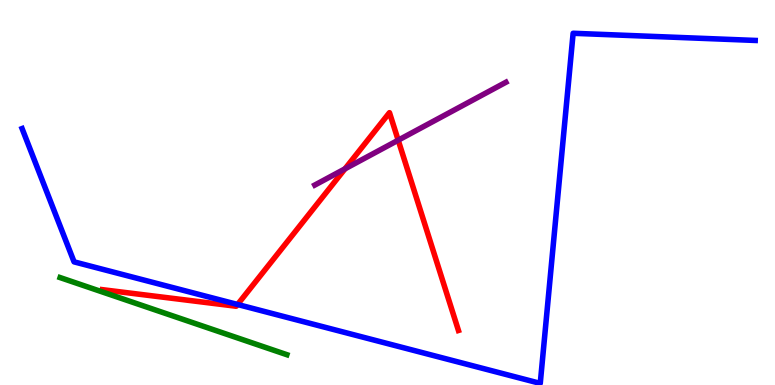[{'lines': ['blue', 'red'], 'intersections': [{'x': 3.07, 'y': 2.09}]}, {'lines': ['green', 'red'], 'intersections': []}, {'lines': ['purple', 'red'], 'intersections': [{'x': 4.45, 'y': 5.62}, {'x': 5.14, 'y': 6.36}]}, {'lines': ['blue', 'green'], 'intersections': []}, {'lines': ['blue', 'purple'], 'intersections': []}, {'lines': ['green', 'purple'], 'intersections': []}]